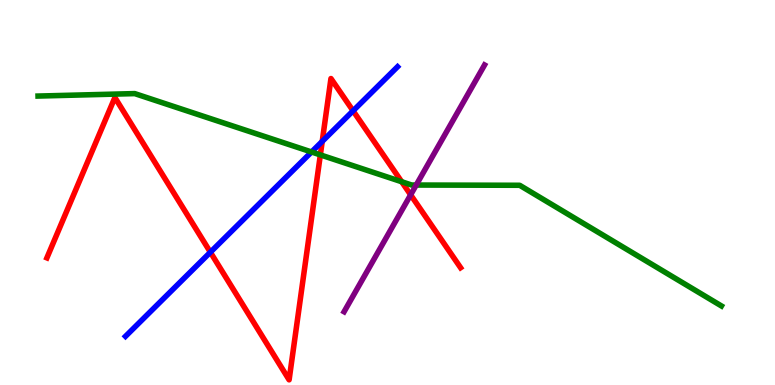[{'lines': ['blue', 'red'], 'intersections': [{'x': 2.71, 'y': 3.45}, {'x': 4.16, 'y': 6.33}, {'x': 4.56, 'y': 7.12}]}, {'lines': ['green', 'red'], 'intersections': [{'x': 4.13, 'y': 5.98}, {'x': 5.18, 'y': 5.28}]}, {'lines': ['purple', 'red'], 'intersections': [{'x': 5.3, 'y': 4.94}]}, {'lines': ['blue', 'green'], 'intersections': [{'x': 4.02, 'y': 6.05}]}, {'lines': ['blue', 'purple'], 'intersections': []}, {'lines': ['green', 'purple'], 'intersections': [{'x': 5.37, 'y': 5.19}]}]